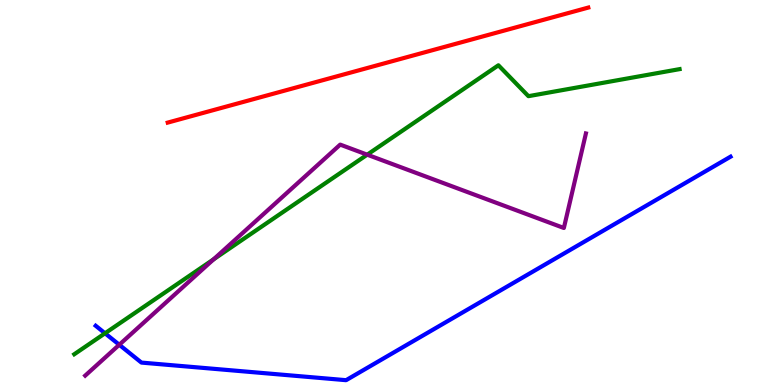[{'lines': ['blue', 'red'], 'intersections': []}, {'lines': ['green', 'red'], 'intersections': []}, {'lines': ['purple', 'red'], 'intersections': []}, {'lines': ['blue', 'green'], 'intersections': [{'x': 1.36, 'y': 1.34}]}, {'lines': ['blue', 'purple'], 'intersections': [{'x': 1.54, 'y': 1.05}]}, {'lines': ['green', 'purple'], 'intersections': [{'x': 2.76, 'y': 3.26}, {'x': 4.74, 'y': 5.98}]}]